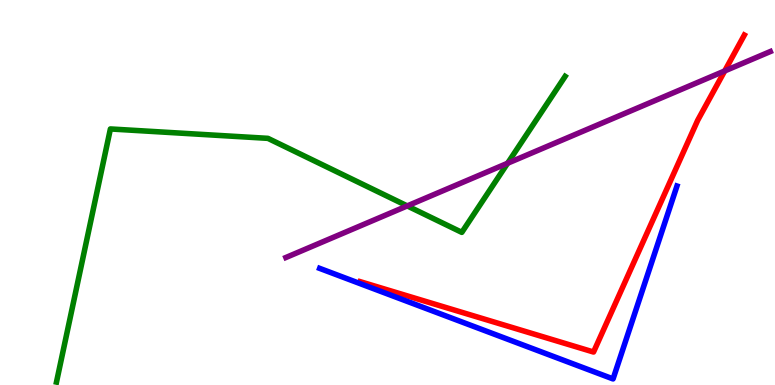[{'lines': ['blue', 'red'], 'intersections': []}, {'lines': ['green', 'red'], 'intersections': []}, {'lines': ['purple', 'red'], 'intersections': [{'x': 9.35, 'y': 8.16}]}, {'lines': ['blue', 'green'], 'intersections': []}, {'lines': ['blue', 'purple'], 'intersections': []}, {'lines': ['green', 'purple'], 'intersections': [{'x': 5.25, 'y': 4.65}, {'x': 6.55, 'y': 5.76}]}]